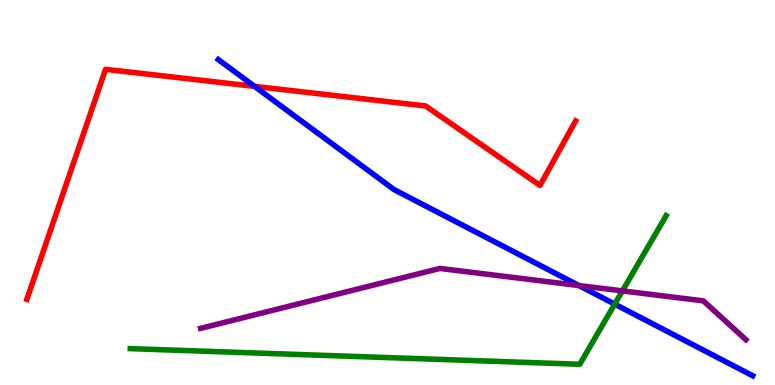[{'lines': ['blue', 'red'], 'intersections': [{'x': 3.28, 'y': 7.76}]}, {'lines': ['green', 'red'], 'intersections': []}, {'lines': ['purple', 'red'], 'intersections': []}, {'lines': ['blue', 'green'], 'intersections': [{'x': 7.93, 'y': 2.1}]}, {'lines': ['blue', 'purple'], 'intersections': [{'x': 7.47, 'y': 2.58}]}, {'lines': ['green', 'purple'], 'intersections': [{'x': 8.03, 'y': 2.44}]}]